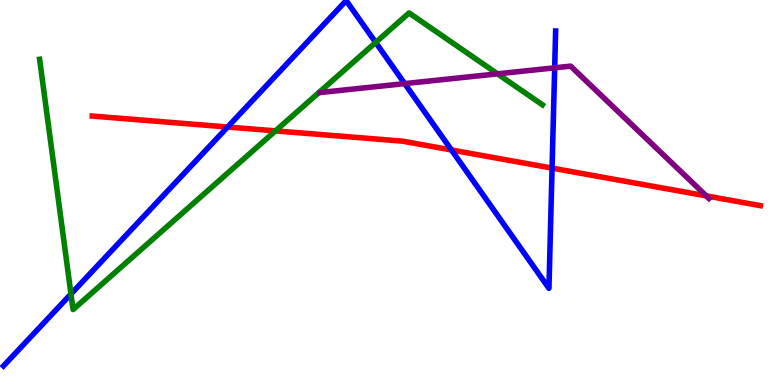[{'lines': ['blue', 'red'], 'intersections': [{'x': 2.94, 'y': 6.7}, {'x': 5.83, 'y': 6.1}, {'x': 7.12, 'y': 5.63}]}, {'lines': ['green', 'red'], 'intersections': [{'x': 3.55, 'y': 6.6}]}, {'lines': ['purple', 'red'], 'intersections': [{'x': 9.11, 'y': 4.91}]}, {'lines': ['blue', 'green'], 'intersections': [{'x': 0.916, 'y': 2.36}, {'x': 4.85, 'y': 8.9}]}, {'lines': ['blue', 'purple'], 'intersections': [{'x': 5.22, 'y': 7.83}, {'x': 7.16, 'y': 8.24}]}, {'lines': ['green', 'purple'], 'intersections': [{'x': 6.42, 'y': 8.08}]}]